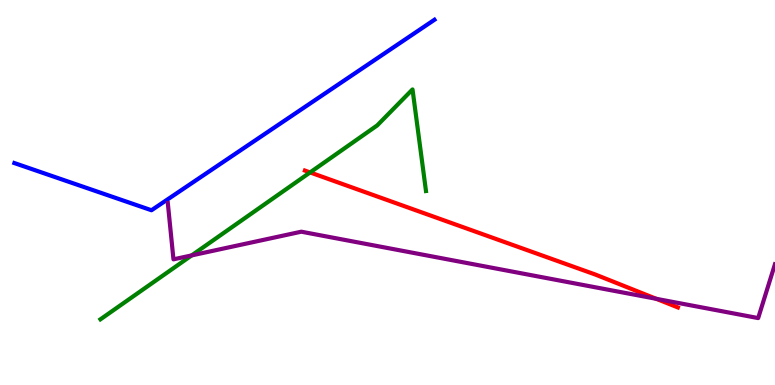[{'lines': ['blue', 'red'], 'intersections': []}, {'lines': ['green', 'red'], 'intersections': [{'x': 4.0, 'y': 5.52}]}, {'lines': ['purple', 'red'], 'intersections': [{'x': 8.47, 'y': 2.24}]}, {'lines': ['blue', 'green'], 'intersections': []}, {'lines': ['blue', 'purple'], 'intersections': []}, {'lines': ['green', 'purple'], 'intersections': [{'x': 2.47, 'y': 3.37}]}]